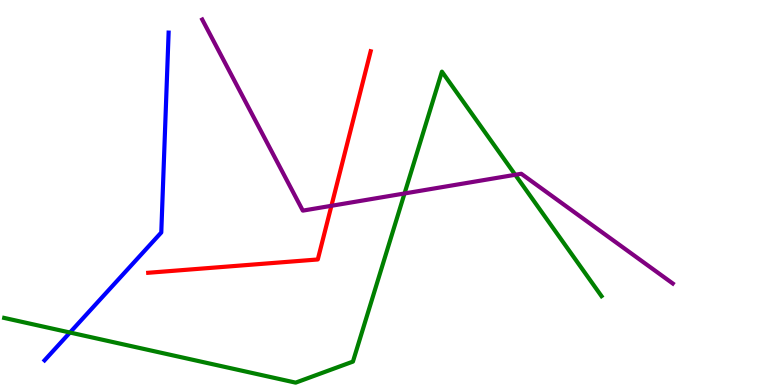[{'lines': ['blue', 'red'], 'intersections': []}, {'lines': ['green', 'red'], 'intersections': []}, {'lines': ['purple', 'red'], 'intersections': [{'x': 4.28, 'y': 4.65}]}, {'lines': ['blue', 'green'], 'intersections': [{'x': 0.903, 'y': 1.36}]}, {'lines': ['blue', 'purple'], 'intersections': []}, {'lines': ['green', 'purple'], 'intersections': [{'x': 5.22, 'y': 4.97}, {'x': 6.65, 'y': 5.46}]}]